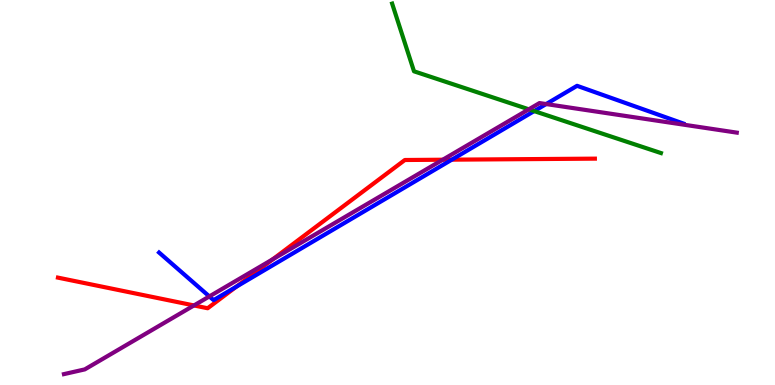[{'lines': ['blue', 'red'], 'intersections': [{'x': 3.05, 'y': 2.55}, {'x': 5.83, 'y': 5.85}]}, {'lines': ['green', 'red'], 'intersections': []}, {'lines': ['purple', 'red'], 'intersections': [{'x': 2.5, 'y': 2.07}, {'x': 3.52, 'y': 3.27}, {'x': 5.71, 'y': 5.85}]}, {'lines': ['blue', 'green'], 'intersections': [{'x': 6.89, 'y': 7.11}]}, {'lines': ['blue', 'purple'], 'intersections': [{'x': 2.7, 'y': 2.3}, {'x': 7.05, 'y': 7.3}]}, {'lines': ['green', 'purple'], 'intersections': [{'x': 6.82, 'y': 7.16}]}]